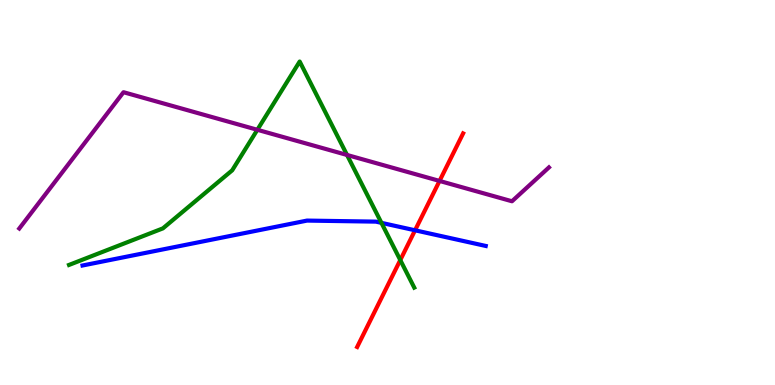[{'lines': ['blue', 'red'], 'intersections': [{'x': 5.36, 'y': 4.02}]}, {'lines': ['green', 'red'], 'intersections': [{'x': 5.16, 'y': 3.25}]}, {'lines': ['purple', 'red'], 'intersections': [{'x': 5.67, 'y': 5.3}]}, {'lines': ['blue', 'green'], 'intersections': [{'x': 4.92, 'y': 4.21}]}, {'lines': ['blue', 'purple'], 'intersections': []}, {'lines': ['green', 'purple'], 'intersections': [{'x': 3.32, 'y': 6.63}, {'x': 4.48, 'y': 5.97}]}]